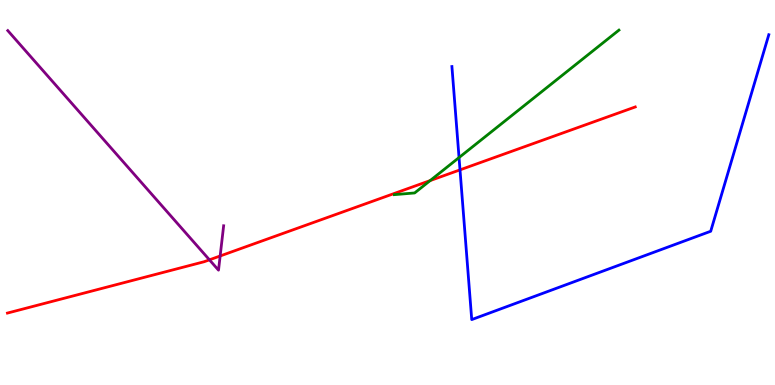[{'lines': ['blue', 'red'], 'intersections': [{'x': 5.94, 'y': 5.59}]}, {'lines': ['green', 'red'], 'intersections': [{'x': 5.55, 'y': 5.31}]}, {'lines': ['purple', 'red'], 'intersections': [{'x': 2.7, 'y': 3.25}, {'x': 2.84, 'y': 3.35}]}, {'lines': ['blue', 'green'], 'intersections': [{'x': 5.92, 'y': 5.91}]}, {'lines': ['blue', 'purple'], 'intersections': []}, {'lines': ['green', 'purple'], 'intersections': []}]